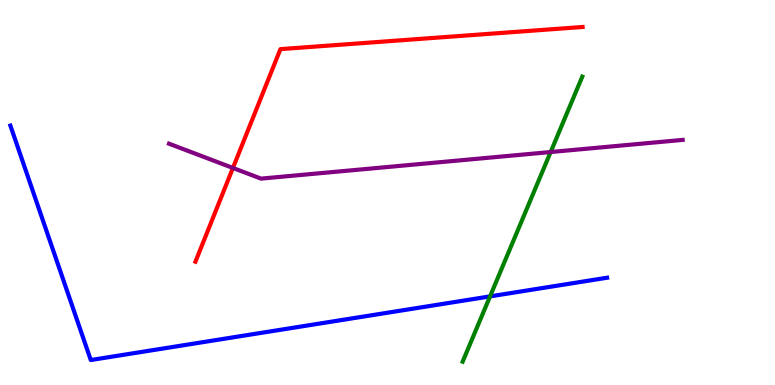[{'lines': ['blue', 'red'], 'intersections': []}, {'lines': ['green', 'red'], 'intersections': []}, {'lines': ['purple', 'red'], 'intersections': [{'x': 3.01, 'y': 5.64}]}, {'lines': ['blue', 'green'], 'intersections': [{'x': 6.32, 'y': 2.3}]}, {'lines': ['blue', 'purple'], 'intersections': []}, {'lines': ['green', 'purple'], 'intersections': [{'x': 7.11, 'y': 6.05}]}]